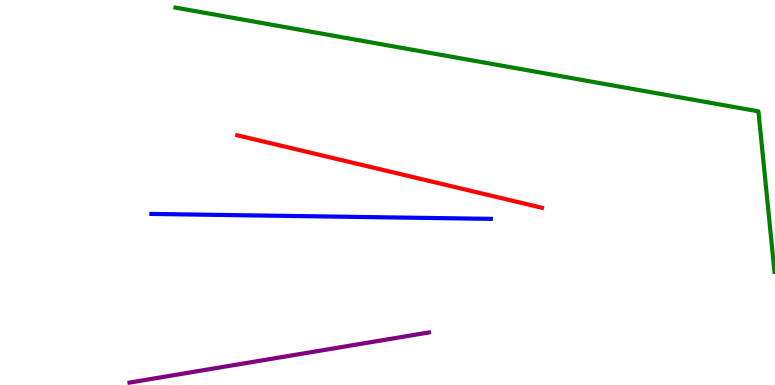[{'lines': ['blue', 'red'], 'intersections': []}, {'lines': ['green', 'red'], 'intersections': []}, {'lines': ['purple', 'red'], 'intersections': []}, {'lines': ['blue', 'green'], 'intersections': []}, {'lines': ['blue', 'purple'], 'intersections': []}, {'lines': ['green', 'purple'], 'intersections': []}]